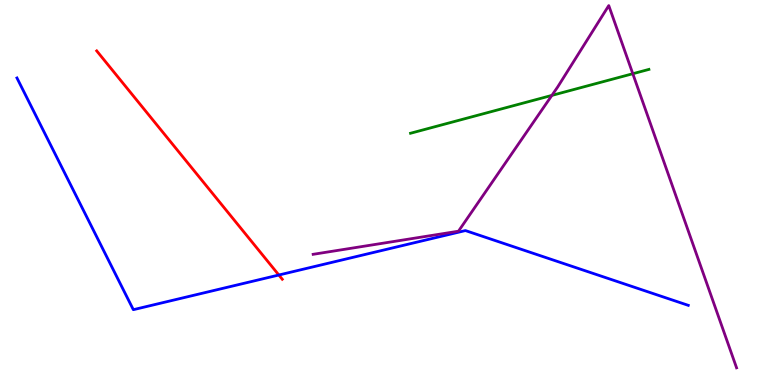[{'lines': ['blue', 'red'], 'intersections': [{'x': 3.6, 'y': 2.86}]}, {'lines': ['green', 'red'], 'intersections': []}, {'lines': ['purple', 'red'], 'intersections': []}, {'lines': ['blue', 'green'], 'intersections': []}, {'lines': ['blue', 'purple'], 'intersections': []}, {'lines': ['green', 'purple'], 'intersections': [{'x': 7.12, 'y': 7.52}, {'x': 8.17, 'y': 8.09}]}]